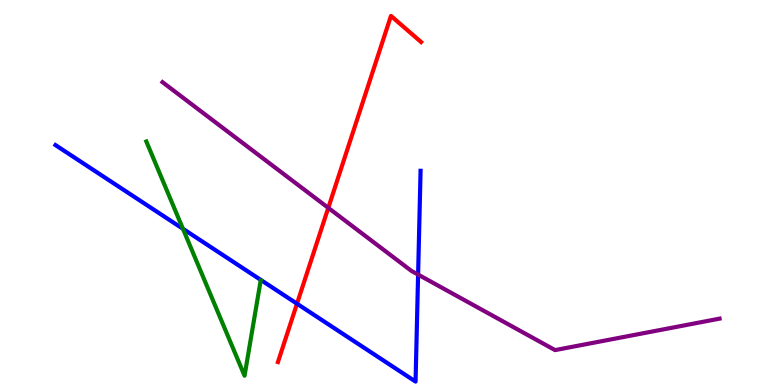[{'lines': ['blue', 'red'], 'intersections': [{'x': 3.83, 'y': 2.11}]}, {'lines': ['green', 'red'], 'intersections': []}, {'lines': ['purple', 'red'], 'intersections': [{'x': 4.24, 'y': 4.6}]}, {'lines': ['blue', 'green'], 'intersections': [{'x': 2.36, 'y': 4.06}]}, {'lines': ['blue', 'purple'], 'intersections': [{'x': 5.39, 'y': 2.87}]}, {'lines': ['green', 'purple'], 'intersections': []}]